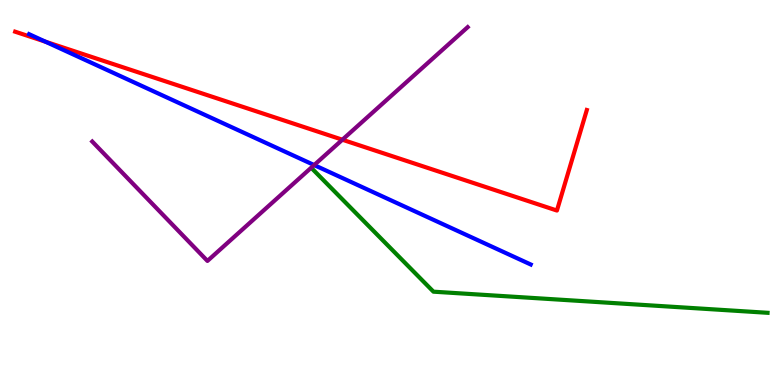[{'lines': ['blue', 'red'], 'intersections': [{'x': 0.587, 'y': 8.92}]}, {'lines': ['green', 'red'], 'intersections': []}, {'lines': ['purple', 'red'], 'intersections': [{'x': 4.42, 'y': 6.37}]}, {'lines': ['blue', 'green'], 'intersections': []}, {'lines': ['blue', 'purple'], 'intersections': [{'x': 4.05, 'y': 5.71}]}, {'lines': ['green', 'purple'], 'intersections': []}]